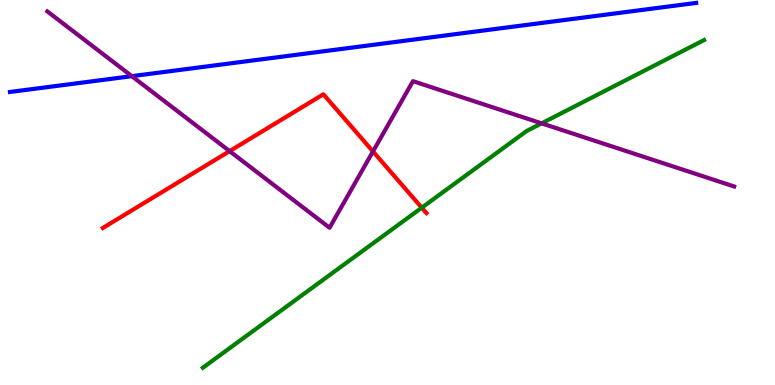[{'lines': ['blue', 'red'], 'intersections': []}, {'lines': ['green', 'red'], 'intersections': [{'x': 5.44, 'y': 4.61}]}, {'lines': ['purple', 'red'], 'intersections': [{'x': 2.96, 'y': 6.07}, {'x': 4.81, 'y': 6.07}]}, {'lines': ['blue', 'green'], 'intersections': []}, {'lines': ['blue', 'purple'], 'intersections': [{'x': 1.7, 'y': 8.02}]}, {'lines': ['green', 'purple'], 'intersections': [{'x': 6.99, 'y': 6.8}]}]